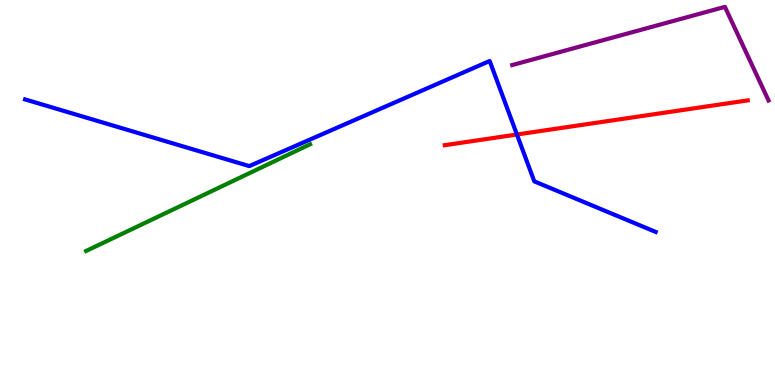[{'lines': ['blue', 'red'], 'intersections': [{'x': 6.67, 'y': 6.51}]}, {'lines': ['green', 'red'], 'intersections': []}, {'lines': ['purple', 'red'], 'intersections': []}, {'lines': ['blue', 'green'], 'intersections': []}, {'lines': ['blue', 'purple'], 'intersections': []}, {'lines': ['green', 'purple'], 'intersections': []}]